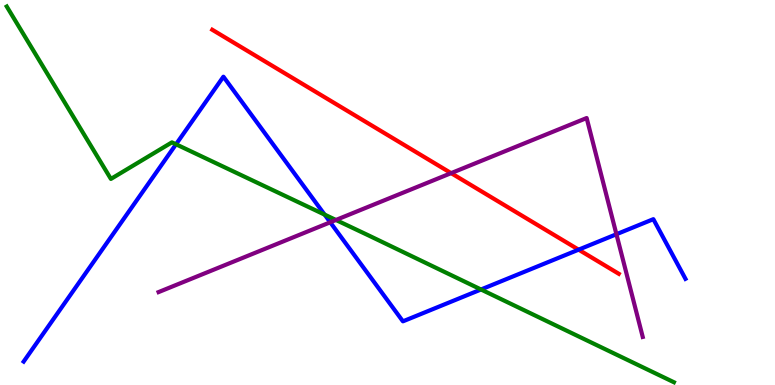[{'lines': ['blue', 'red'], 'intersections': [{'x': 7.47, 'y': 3.52}]}, {'lines': ['green', 'red'], 'intersections': []}, {'lines': ['purple', 'red'], 'intersections': [{'x': 5.82, 'y': 5.5}]}, {'lines': ['blue', 'green'], 'intersections': [{'x': 2.27, 'y': 6.25}, {'x': 4.19, 'y': 4.43}, {'x': 6.21, 'y': 2.48}]}, {'lines': ['blue', 'purple'], 'intersections': [{'x': 4.26, 'y': 4.23}, {'x': 7.95, 'y': 3.92}]}, {'lines': ['green', 'purple'], 'intersections': [{'x': 4.33, 'y': 4.29}]}]